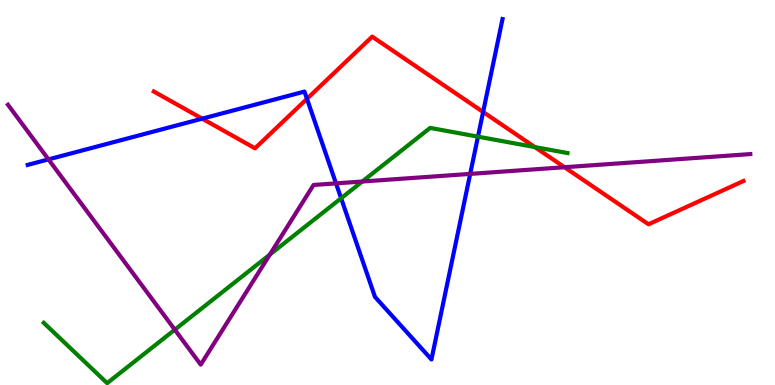[{'lines': ['blue', 'red'], 'intersections': [{'x': 2.61, 'y': 6.92}, {'x': 3.96, 'y': 7.43}, {'x': 6.23, 'y': 7.09}]}, {'lines': ['green', 'red'], 'intersections': [{'x': 6.9, 'y': 6.18}]}, {'lines': ['purple', 'red'], 'intersections': [{'x': 7.28, 'y': 5.66}]}, {'lines': ['blue', 'green'], 'intersections': [{'x': 4.4, 'y': 4.85}, {'x': 6.17, 'y': 6.45}]}, {'lines': ['blue', 'purple'], 'intersections': [{'x': 0.626, 'y': 5.86}, {'x': 4.34, 'y': 5.24}, {'x': 6.07, 'y': 5.48}]}, {'lines': ['green', 'purple'], 'intersections': [{'x': 2.26, 'y': 1.44}, {'x': 3.48, 'y': 3.39}, {'x': 4.67, 'y': 5.29}]}]